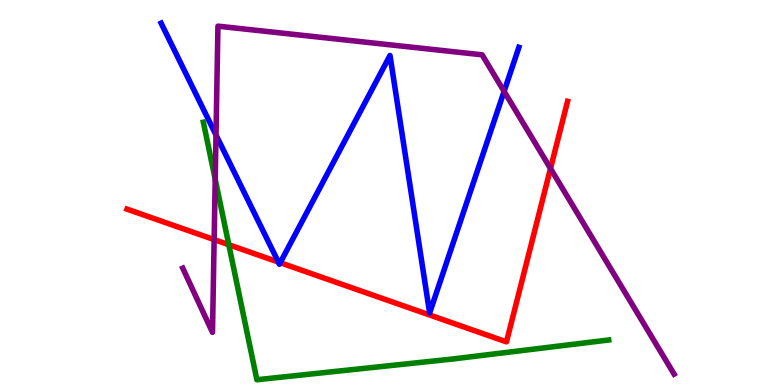[{'lines': ['blue', 'red'], 'intersections': [{'x': 3.59, 'y': 3.19}, {'x': 3.62, 'y': 3.18}]}, {'lines': ['green', 'red'], 'intersections': [{'x': 2.95, 'y': 3.64}]}, {'lines': ['purple', 'red'], 'intersections': [{'x': 2.76, 'y': 3.78}, {'x': 7.1, 'y': 5.62}]}, {'lines': ['blue', 'green'], 'intersections': []}, {'lines': ['blue', 'purple'], 'intersections': [{'x': 2.79, 'y': 6.49}, {'x': 6.5, 'y': 7.63}]}, {'lines': ['green', 'purple'], 'intersections': [{'x': 2.78, 'y': 5.34}]}]